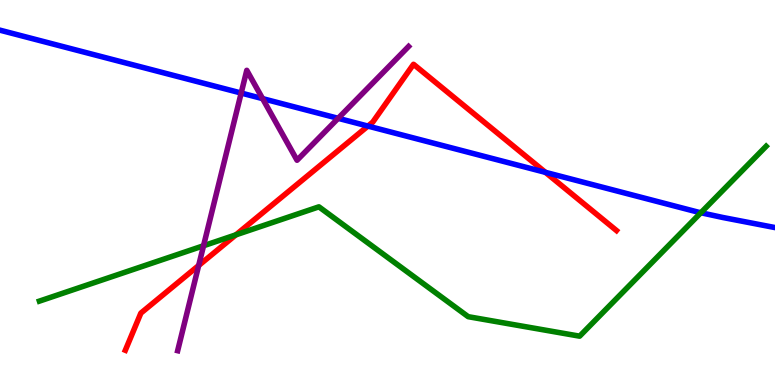[{'lines': ['blue', 'red'], 'intersections': [{'x': 4.75, 'y': 6.73}, {'x': 7.04, 'y': 5.52}]}, {'lines': ['green', 'red'], 'intersections': [{'x': 3.04, 'y': 3.9}]}, {'lines': ['purple', 'red'], 'intersections': [{'x': 2.56, 'y': 3.1}]}, {'lines': ['blue', 'green'], 'intersections': [{'x': 9.04, 'y': 4.47}]}, {'lines': ['blue', 'purple'], 'intersections': [{'x': 3.11, 'y': 7.58}, {'x': 3.39, 'y': 7.44}, {'x': 4.36, 'y': 6.93}]}, {'lines': ['green', 'purple'], 'intersections': [{'x': 2.63, 'y': 3.62}]}]